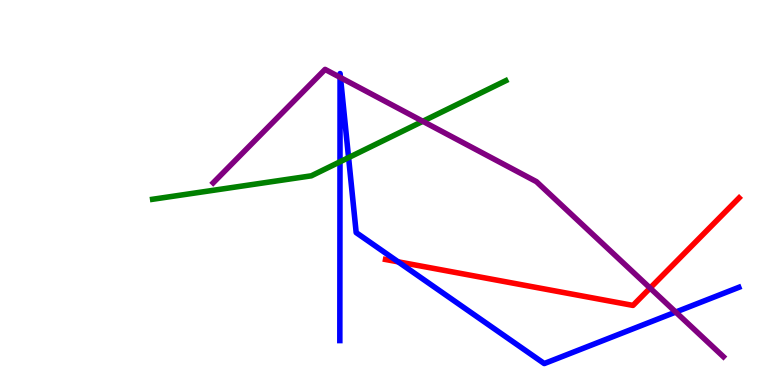[{'lines': ['blue', 'red'], 'intersections': [{'x': 5.14, 'y': 3.2}]}, {'lines': ['green', 'red'], 'intersections': []}, {'lines': ['purple', 'red'], 'intersections': [{'x': 8.39, 'y': 2.52}]}, {'lines': ['blue', 'green'], 'intersections': [{'x': 4.39, 'y': 5.8}, {'x': 4.5, 'y': 5.91}]}, {'lines': ['blue', 'purple'], 'intersections': [{'x': 4.39, 'y': 7.99}, {'x': 4.39, 'y': 7.99}, {'x': 8.72, 'y': 1.89}]}, {'lines': ['green', 'purple'], 'intersections': [{'x': 5.46, 'y': 6.85}]}]